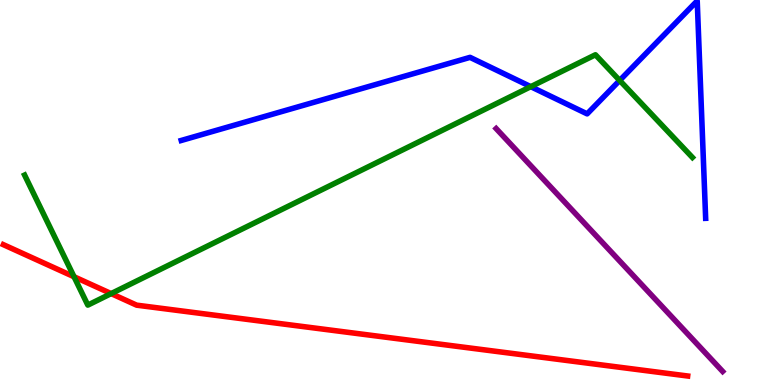[{'lines': ['blue', 'red'], 'intersections': []}, {'lines': ['green', 'red'], 'intersections': [{'x': 0.955, 'y': 2.81}, {'x': 1.43, 'y': 2.37}]}, {'lines': ['purple', 'red'], 'intersections': []}, {'lines': ['blue', 'green'], 'intersections': [{'x': 6.85, 'y': 7.75}, {'x': 8.0, 'y': 7.91}]}, {'lines': ['blue', 'purple'], 'intersections': []}, {'lines': ['green', 'purple'], 'intersections': []}]